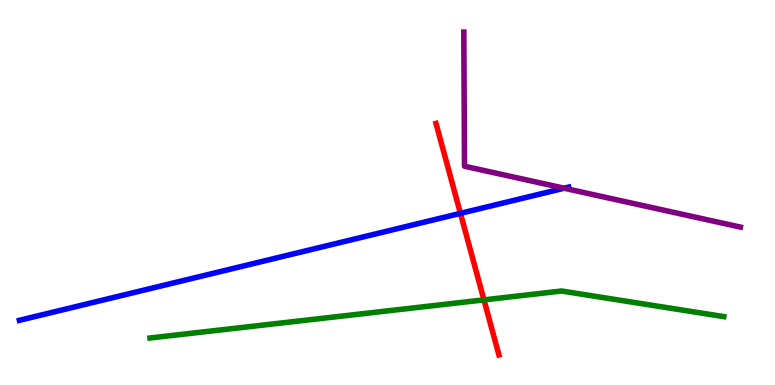[{'lines': ['blue', 'red'], 'intersections': [{'x': 5.94, 'y': 4.46}]}, {'lines': ['green', 'red'], 'intersections': [{'x': 6.24, 'y': 2.21}]}, {'lines': ['purple', 'red'], 'intersections': []}, {'lines': ['blue', 'green'], 'intersections': []}, {'lines': ['blue', 'purple'], 'intersections': [{'x': 7.28, 'y': 5.11}]}, {'lines': ['green', 'purple'], 'intersections': []}]